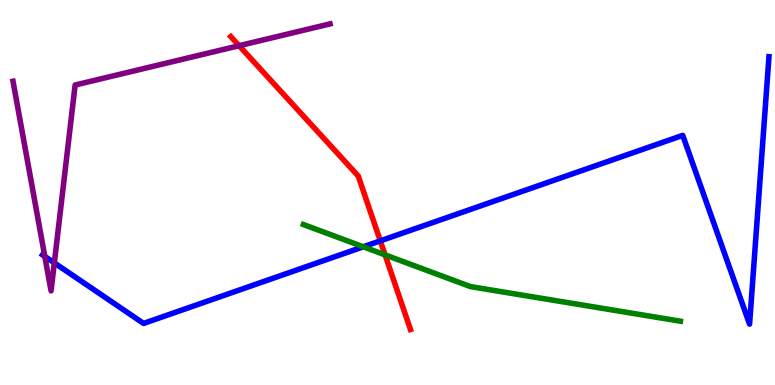[{'lines': ['blue', 'red'], 'intersections': [{'x': 4.91, 'y': 3.74}]}, {'lines': ['green', 'red'], 'intersections': [{'x': 4.97, 'y': 3.38}]}, {'lines': ['purple', 'red'], 'intersections': [{'x': 3.09, 'y': 8.81}]}, {'lines': ['blue', 'green'], 'intersections': [{'x': 4.69, 'y': 3.59}]}, {'lines': ['blue', 'purple'], 'intersections': [{'x': 0.578, 'y': 3.34}, {'x': 0.701, 'y': 3.17}]}, {'lines': ['green', 'purple'], 'intersections': []}]